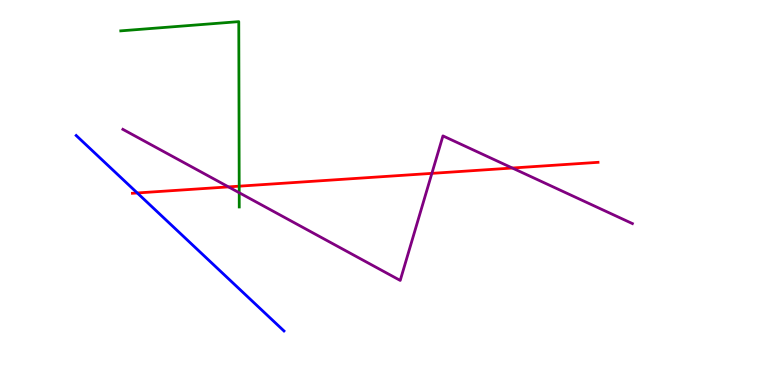[{'lines': ['blue', 'red'], 'intersections': [{'x': 1.77, 'y': 4.99}]}, {'lines': ['green', 'red'], 'intersections': [{'x': 3.09, 'y': 5.16}]}, {'lines': ['purple', 'red'], 'intersections': [{'x': 2.95, 'y': 5.15}, {'x': 5.57, 'y': 5.5}, {'x': 6.61, 'y': 5.64}]}, {'lines': ['blue', 'green'], 'intersections': []}, {'lines': ['blue', 'purple'], 'intersections': []}, {'lines': ['green', 'purple'], 'intersections': [{'x': 3.09, 'y': 4.99}]}]